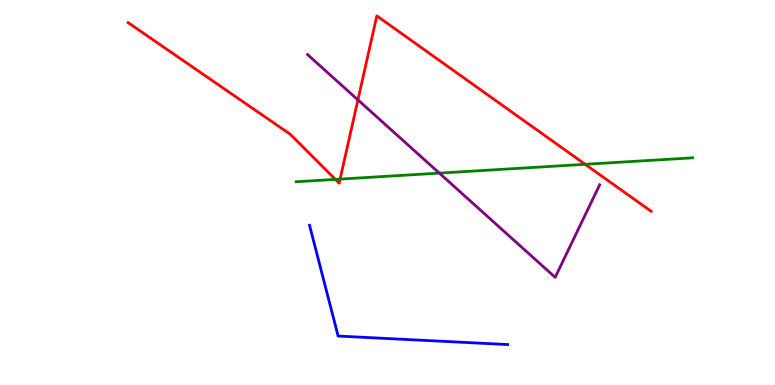[{'lines': ['blue', 'red'], 'intersections': []}, {'lines': ['green', 'red'], 'intersections': [{'x': 4.33, 'y': 5.34}, {'x': 4.39, 'y': 5.35}, {'x': 7.55, 'y': 5.73}]}, {'lines': ['purple', 'red'], 'intersections': [{'x': 4.62, 'y': 7.41}]}, {'lines': ['blue', 'green'], 'intersections': []}, {'lines': ['blue', 'purple'], 'intersections': []}, {'lines': ['green', 'purple'], 'intersections': [{'x': 5.67, 'y': 5.5}]}]